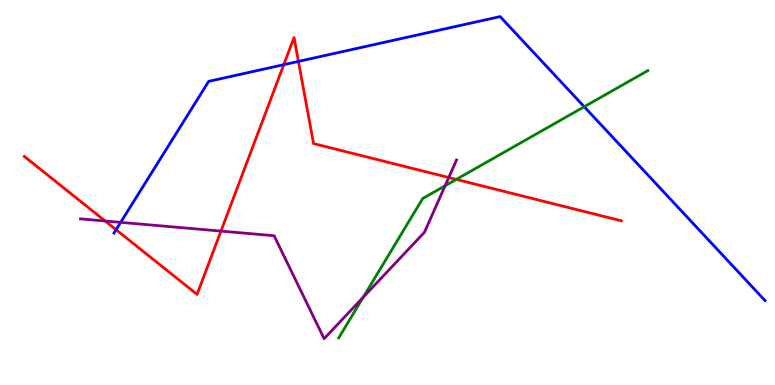[{'lines': ['blue', 'red'], 'intersections': [{'x': 1.5, 'y': 4.03}, {'x': 3.66, 'y': 8.32}, {'x': 3.85, 'y': 8.4}]}, {'lines': ['green', 'red'], 'intersections': [{'x': 5.89, 'y': 5.34}]}, {'lines': ['purple', 'red'], 'intersections': [{'x': 1.36, 'y': 4.26}, {'x': 2.85, 'y': 4.0}, {'x': 5.79, 'y': 5.39}]}, {'lines': ['blue', 'green'], 'intersections': [{'x': 7.54, 'y': 7.23}]}, {'lines': ['blue', 'purple'], 'intersections': [{'x': 1.56, 'y': 4.22}]}, {'lines': ['green', 'purple'], 'intersections': [{'x': 4.69, 'y': 2.28}, {'x': 5.74, 'y': 5.17}]}]